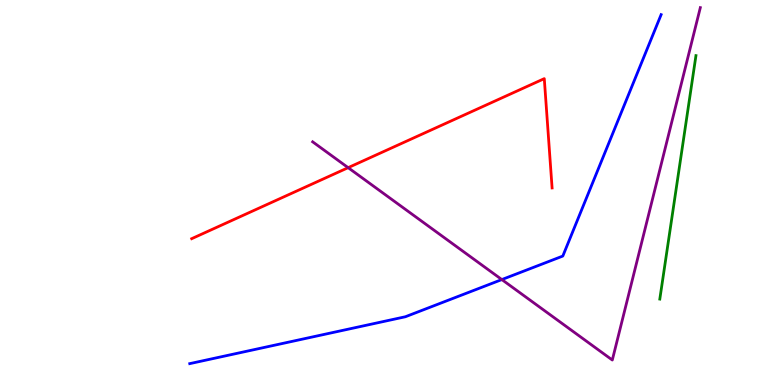[{'lines': ['blue', 'red'], 'intersections': []}, {'lines': ['green', 'red'], 'intersections': []}, {'lines': ['purple', 'red'], 'intersections': [{'x': 4.49, 'y': 5.65}]}, {'lines': ['blue', 'green'], 'intersections': []}, {'lines': ['blue', 'purple'], 'intersections': [{'x': 6.48, 'y': 2.74}]}, {'lines': ['green', 'purple'], 'intersections': []}]